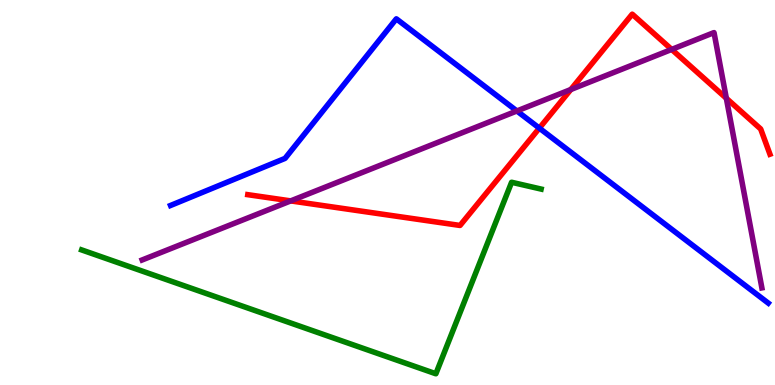[{'lines': ['blue', 'red'], 'intersections': [{'x': 6.96, 'y': 6.67}]}, {'lines': ['green', 'red'], 'intersections': []}, {'lines': ['purple', 'red'], 'intersections': [{'x': 3.75, 'y': 4.78}, {'x': 7.37, 'y': 7.67}, {'x': 8.67, 'y': 8.72}, {'x': 9.37, 'y': 7.45}]}, {'lines': ['blue', 'green'], 'intersections': []}, {'lines': ['blue', 'purple'], 'intersections': [{'x': 6.67, 'y': 7.12}]}, {'lines': ['green', 'purple'], 'intersections': []}]